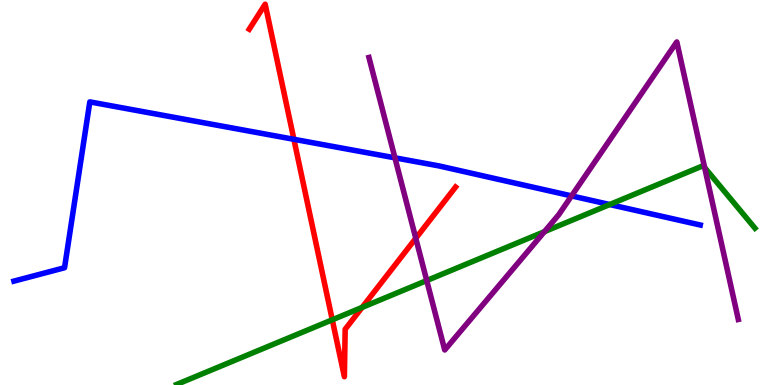[{'lines': ['blue', 'red'], 'intersections': [{'x': 3.79, 'y': 6.38}]}, {'lines': ['green', 'red'], 'intersections': [{'x': 4.29, 'y': 1.69}, {'x': 4.67, 'y': 2.02}]}, {'lines': ['purple', 'red'], 'intersections': [{'x': 5.36, 'y': 3.81}]}, {'lines': ['blue', 'green'], 'intersections': [{'x': 7.87, 'y': 4.69}]}, {'lines': ['blue', 'purple'], 'intersections': [{'x': 5.1, 'y': 5.9}, {'x': 7.38, 'y': 4.91}]}, {'lines': ['green', 'purple'], 'intersections': [{'x': 5.51, 'y': 2.71}, {'x': 7.02, 'y': 3.98}, {'x': 9.09, 'y': 5.65}]}]